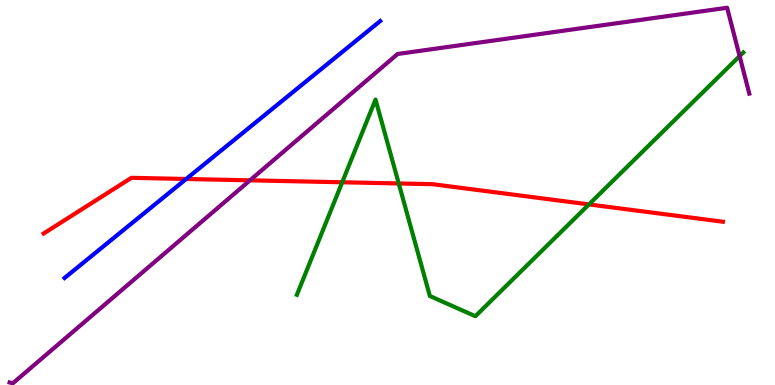[{'lines': ['blue', 'red'], 'intersections': [{'x': 2.4, 'y': 5.35}]}, {'lines': ['green', 'red'], 'intersections': [{'x': 4.42, 'y': 5.27}, {'x': 5.14, 'y': 5.23}, {'x': 7.6, 'y': 4.69}]}, {'lines': ['purple', 'red'], 'intersections': [{'x': 3.23, 'y': 5.32}]}, {'lines': ['blue', 'green'], 'intersections': []}, {'lines': ['blue', 'purple'], 'intersections': []}, {'lines': ['green', 'purple'], 'intersections': [{'x': 9.54, 'y': 8.54}]}]